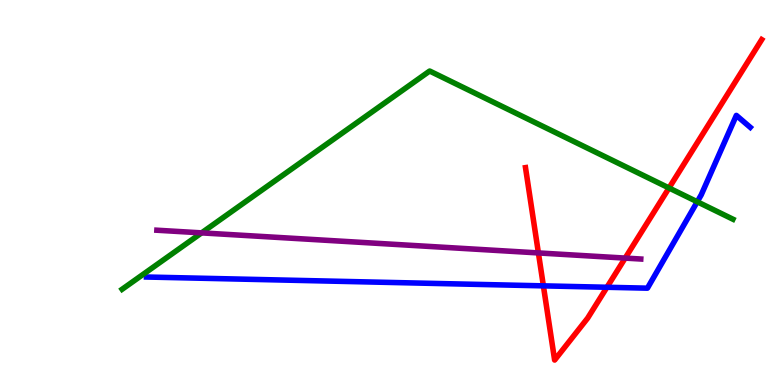[{'lines': ['blue', 'red'], 'intersections': [{'x': 7.01, 'y': 2.58}, {'x': 7.83, 'y': 2.54}]}, {'lines': ['green', 'red'], 'intersections': [{'x': 8.63, 'y': 5.12}]}, {'lines': ['purple', 'red'], 'intersections': [{'x': 6.95, 'y': 3.43}, {'x': 8.07, 'y': 3.3}]}, {'lines': ['blue', 'green'], 'intersections': [{'x': 9.0, 'y': 4.76}]}, {'lines': ['blue', 'purple'], 'intersections': []}, {'lines': ['green', 'purple'], 'intersections': [{'x': 2.6, 'y': 3.95}]}]